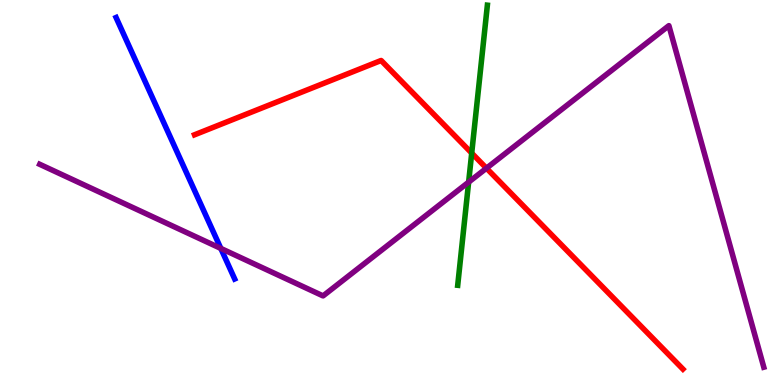[{'lines': ['blue', 'red'], 'intersections': []}, {'lines': ['green', 'red'], 'intersections': [{'x': 6.09, 'y': 6.02}]}, {'lines': ['purple', 'red'], 'intersections': [{'x': 6.28, 'y': 5.63}]}, {'lines': ['blue', 'green'], 'intersections': []}, {'lines': ['blue', 'purple'], 'intersections': [{'x': 2.85, 'y': 3.55}]}, {'lines': ['green', 'purple'], 'intersections': [{'x': 6.05, 'y': 5.27}]}]